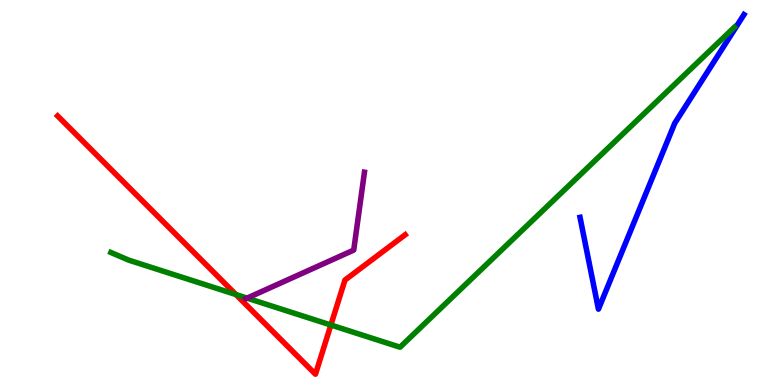[{'lines': ['blue', 'red'], 'intersections': []}, {'lines': ['green', 'red'], 'intersections': [{'x': 3.04, 'y': 2.35}, {'x': 4.27, 'y': 1.56}]}, {'lines': ['purple', 'red'], 'intersections': []}, {'lines': ['blue', 'green'], 'intersections': []}, {'lines': ['blue', 'purple'], 'intersections': []}, {'lines': ['green', 'purple'], 'intersections': [{'x': 3.19, 'y': 2.26}]}]